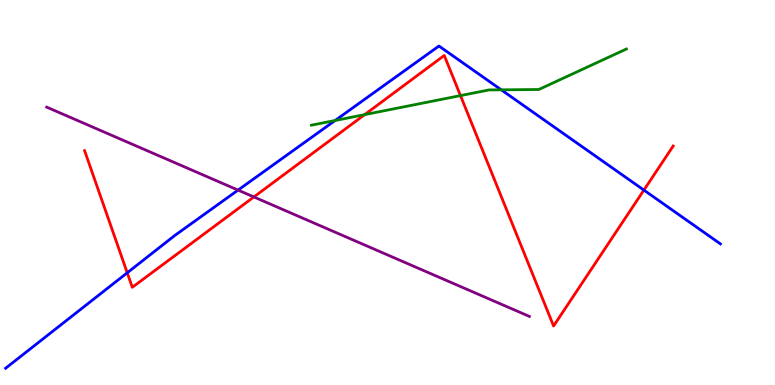[{'lines': ['blue', 'red'], 'intersections': [{'x': 1.64, 'y': 2.91}, {'x': 8.31, 'y': 5.06}]}, {'lines': ['green', 'red'], 'intersections': [{'x': 4.71, 'y': 7.02}, {'x': 5.94, 'y': 7.52}]}, {'lines': ['purple', 'red'], 'intersections': [{'x': 3.28, 'y': 4.88}]}, {'lines': ['blue', 'green'], 'intersections': [{'x': 4.32, 'y': 6.87}, {'x': 6.47, 'y': 7.67}]}, {'lines': ['blue', 'purple'], 'intersections': [{'x': 3.07, 'y': 5.06}]}, {'lines': ['green', 'purple'], 'intersections': []}]